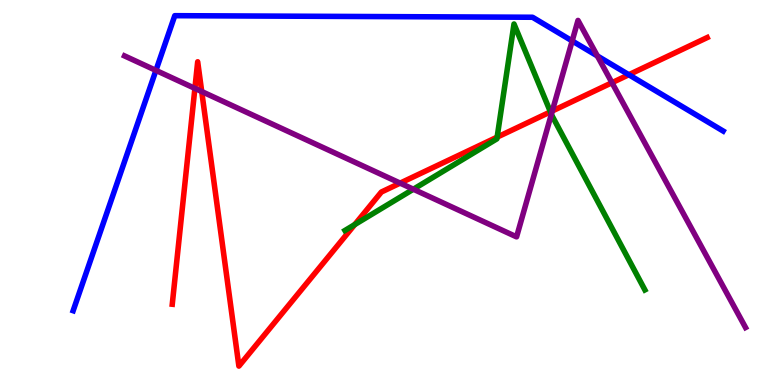[{'lines': ['blue', 'red'], 'intersections': [{'x': 8.11, 'y': 8.06}]}, {'lines': ['green', 'red'], 'intersections': [{'x': 4.58, 'y': 4.17}, {'x': 6.41, 'y': 6.44}, {'x': 7.1, 'y': 7.09}]}, {'lines': ['purple', 'red'], 'intersections': [{'x': 2.51, 'y': 7.7}, {'x': 2.6, 'y': 7.62}, {'x': 5.16, 'y': 5.24}, {'x': 7.13, 'y': 7.12}, {'x': 7.9, 'y': 7.85}]}, {'lines': ['blue', 'green'], 'intersections': []}, {'lines': ['blue', 'purple'], 'intersections': [{'x': 2.01, 'y': 8.17}, {'x': 7.38, 'y': 8.94}, {'x': 7.71, 'y': 8.55}]}, {'lines': ['green', 'purple'], 'intersections': [{'x': 5.33, 'y': 5.09}, {'x': 7.11, 'y': 7.03}]}]